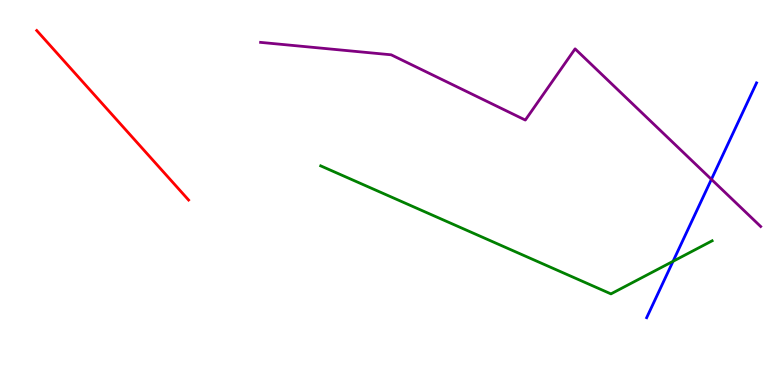[{'lines': ['blue', 'red'], 'intersections': []}, {'lines': ['green', 'red'], 'intersections': []}, {'lines': ['purple', 'red'], 'intersections': []}, {'lines': ['blue', 'green'], 'intersections': [{'x': 8.68, 'y': 3.21}]}, {'lines': ['blue', 'purple'], 'intersections': [{'x': 9.18, 'y': 5.34}]}, {'lines': ['green', 'purple'], 'intersections': []}]